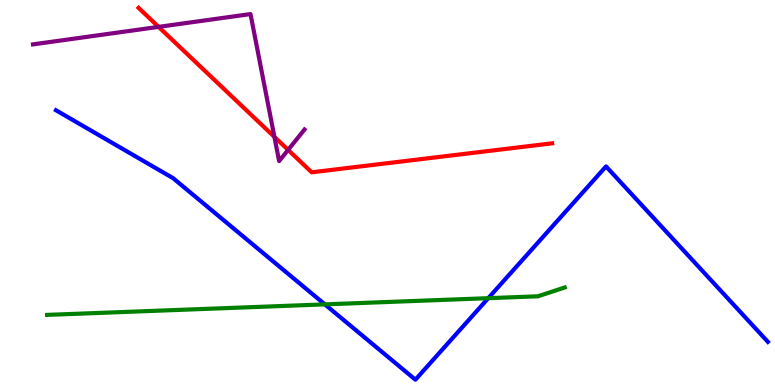[{'lines': ['blue', 'red'], 'intersections': []}, {'lines': ['green', 'red'], 'intersections': []}, {'lines': ['purple', 'red'], 'intersections': [{'x': 2.05, 'y': 9.3}, {'x': 3.54, 'y': 6.44}, {'x': 3.72, 'y': 6.11}]}, {'lines': ['blue', 'green'], 'intersections': [{'x': 4.19, 'y': 2.09}, {'x': 6.3, 'y': 2.26}]}, {'lines': ['blue', 'purple'], 'intersections': []}, {'lines': ['green', 'purple'], 'intersections': []}]